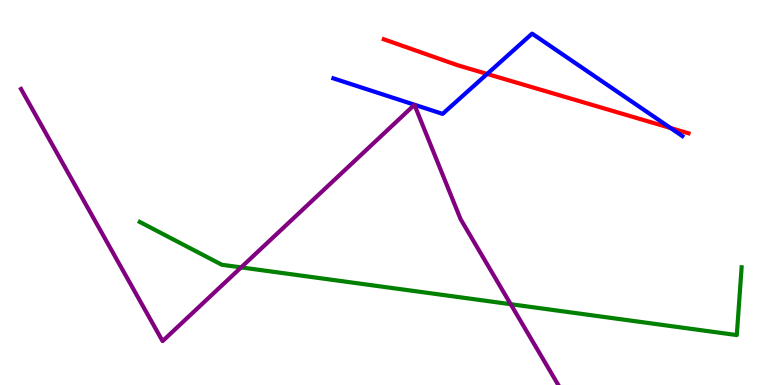[{'lines': ['blue', 'red'], 'intersections': [{'x': 6.29, 'y': 8.08}, {'x': 8.65, 'y': 6.68}]}, {'lines': ['green', 'red'], 'intersections': []}, {'lines': ['purple', 'red'], 'intersections': []}, {'lines': ['blue', 'green'], 'intersections': []}, {'lines': ['blue', 'purple'], 'intersections': []}, {'lines': ['green', 'purple'], 'intersections': [{'x': 3.11, 'y': 3.05}, {'x': 6.59, 'y': 2.1}]}]